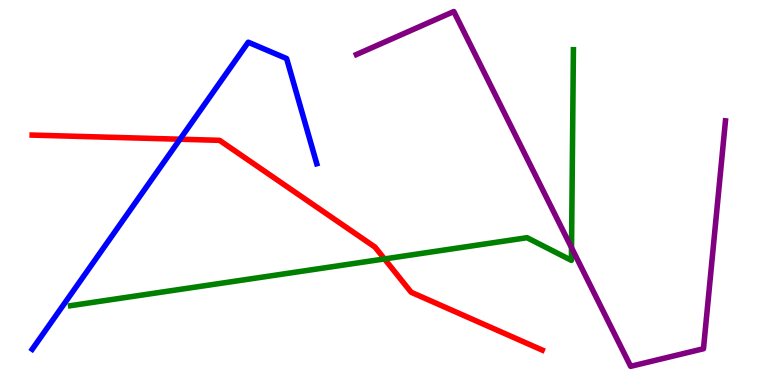[{'lines': ['blue', 'red'], 'intersections': [{'x': 2.32, 'y': 6.38}]}, {'lines': ['green', 'red'], 'intersections': [{'x': 4.96, 'y': 3.27}]}, {'lines': ['purple', 'red'], 'intersections': []}, {'lines': ['blue', 'green'], 'intersections': []}, {'lines': ['blue', 'purple'], 'intersections': []}, {'lines': ['green', 'purple'], 'intersections': [{'x': 7.37, 'y': 3.57}]}]